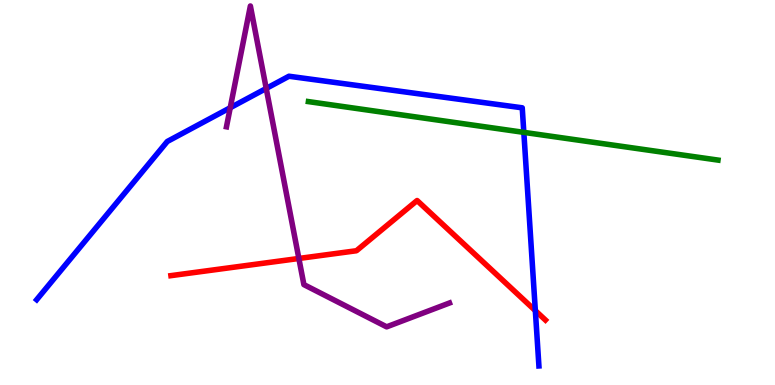[{'lines': ['blue', 'red'], 'intersections': [{'x': 6.91, 'y': 1.93}]}, {'lines': ['green', 'red'], 'intersections': []}, {'lines': ['purple', 'red'], 'intersections': [{'x': 3.86, 'y': 3.29}]}, {'lines': ['blue', 'green'], 'intersections': [{'x': 6.76, 'y': 6.56}]}, {'lines': ['blue', 'purple'], 'intersections': [{'x': 2.97, 'y': 7.2}, {'x': 3.44, 'y': 7.7}]}, {'lines': ['green', 'purple'], 'intersections': []}]